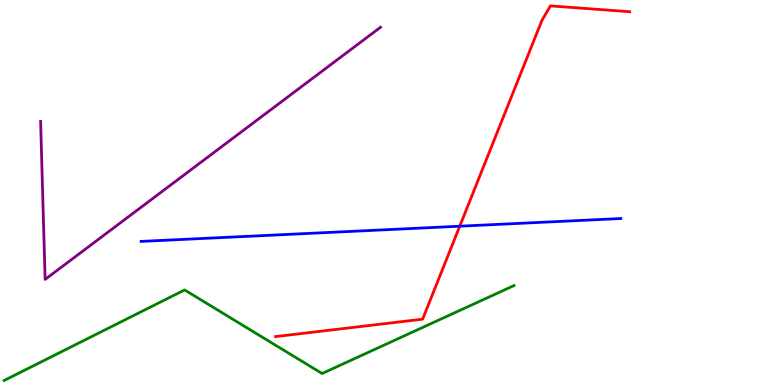[{'lines': ['blue', 'red'], 'intersections': [{'x': 5.93, 'y': 4.12}]}, {'lines': ['green', 'red'], 'intersections': []}, {'lines': ['purple', 'red'], 'intersections': []}, {'lines': ['blue', 'green'], 'intersections': []}, {'lines': ['blue', 'purple'], 'intersections': []}, {'lines': ['green', 'purple'], 'intersections': []}]